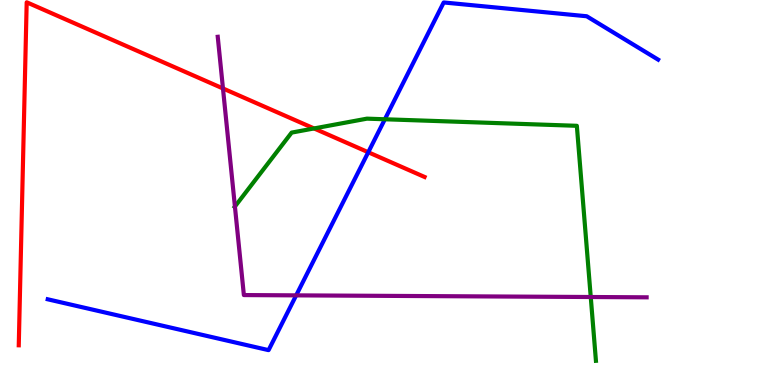[{'lines': ['blue', 'red'], 'intersections': [{'x': 4.75, 'y': 6.05}]}, {'lines': ['green', 'red'], 'intersections': [{'x': 4.05, 'y': 6.66}]}, {'lines': ['purple', 'red'], 'intersections': [{'x': 2.88, 'y': 7.7}]}, {'lines': ['blue', 'green'], 'intersections': [{'x': 4.97, 'y': 6.9}]}, {'lines': ['blue', 'purple'], 'intersections': [{'x': 3.82, 'y': 2.33}]}, {'lines': ['green', 'purple'], 'intersections': [{'x': 3.03, 'y': 4.64}, {'x': 7.62, 'y': 2.29}]}]